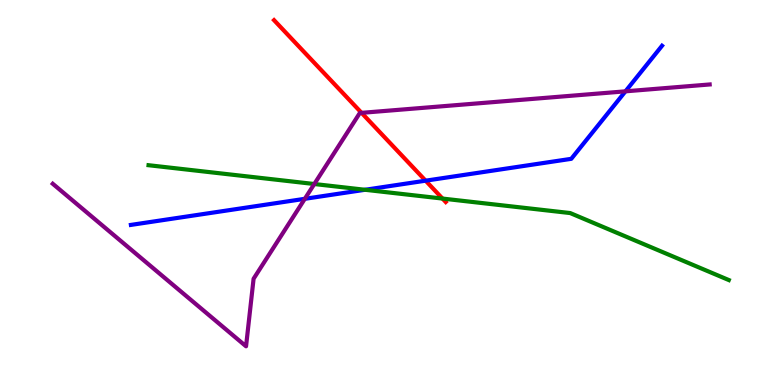[{'lines': ['blue', 'red'], 'intersections': [{'x': 5.49, 'y': 5.31}]}, {'lines': ['green', 'red'], 'intersections': [{'x': 5.71, 'y': 4.84}]}, {'lines': ['purple', 'red'], 'intersections': [{'x': 4.67, 'y': 7.07}]}, {'lines': ['blue', 'green'], 'intersections': [{'x': 4.71, 'y': 5.07}]}, {'lines': ['blue', 'purple'], 'intersections': [{'x': 3.93, 'y': 4.84}, {'x': 8.07, 'y': 7.63}]}, {'lines': ['green', 'purple'], 'intersections': [{'x': 4.06, 'y': 5.22}]}]